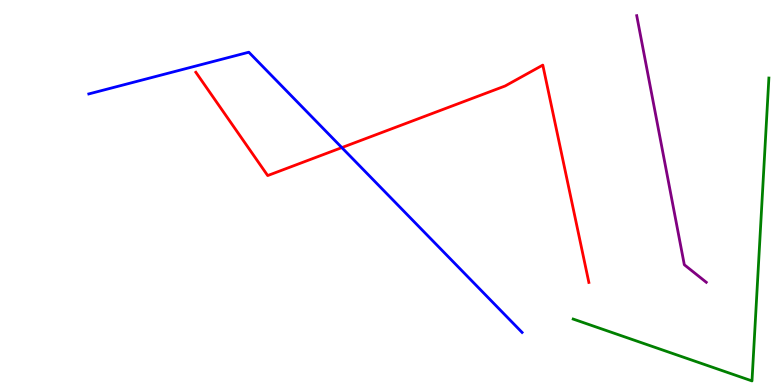[{'lines': ['blue', 'red'], 'intersections': [{'x': 4.41, 'y': 6.17}]}, {'lines': ['green', 'red'], 'intersections': []}, {'lines': ['purple', 'red'], 'intersections': []}, {'lines': ['blue', 'green'], 'intersections': []}, {'lines': ['blue', 'purple'], 'intersections': []}, {'lines': ['green', 'purple'], 'intersections': []}]